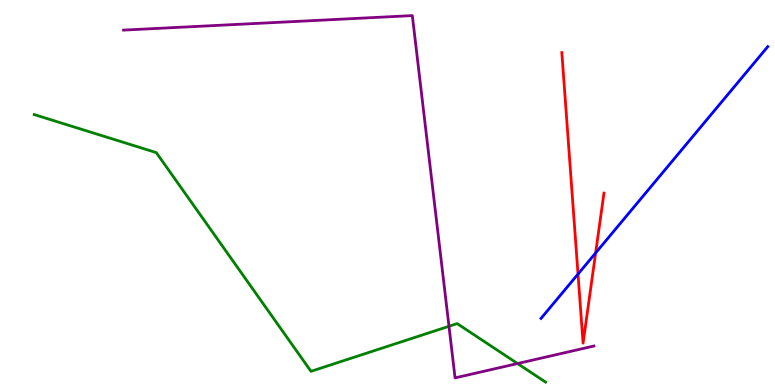[{'lines': ['blue', 'red'], 'intersections': [{'x': 7.46, 'y': 2.88}, {'x': 7.69, 'y': 3.43}]}, {'lines': ['green', 'red'], 'intersections': []}, {'lines': ['purple', 'red'], 'intersections': []}, {'lines': ['blue', 'green'], 'intersections': []}, {'lines': ['blue', 'purple'], 'intersections': []}, {'lines': ['green', 'purple'], 'intersections': [{'x': 5.79, 'y': 1.52}, {'x': 6.68, 'y': 0.557}]}]